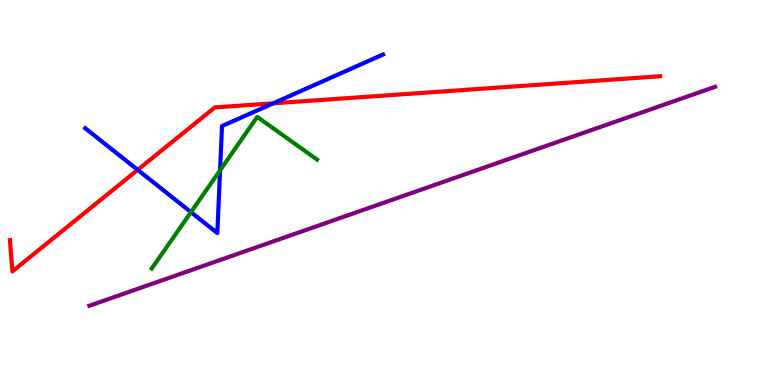[{'lines': ['blue', 'red'], 'intersections': [{'x': 1.78, 'y': 5.59}, {'x': 3.53, 'y': 7.32}]}, {'lines': ['green', 'red'], 'intersections': []}, {'lines': ['purple', 'red'], 'intersections': []}, {'lines': ['blue', 'green'], 'intersections': [{'x': 2.46, 'y': 4.49}, {'x': 2.84, 'y': 5.58}]}, {'lines': ['blue', 'purple'], 'intersections': []}, {'lines': ['green', 'purple'], 'intersections': []}]